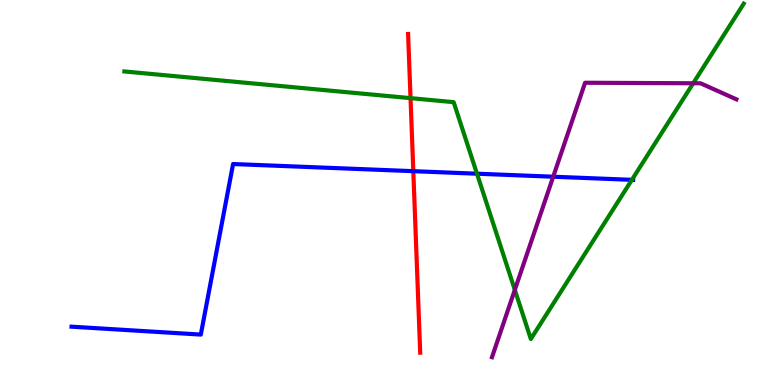[{'lines': ['blue', 'red'], 'intersections': [{'x': 5.33, 'y': 5.55}]}, {'lines': ['green', 'red'], 'intersections': [{'x': 5.3, 'y': 7.45}]}, {'lines': ['purple', 'red'], 'intersections': []}, {'lines': ['blue', 'green'], 'intersections': [{'x': 6.15, 'y': 5.49}, {'x': 8.15, 'y': 5.33}]}, {'lines': ['blue', 'purple'], 'intersections': [{'x': 7.14, 'y': 5.41}]}, {'lines': ['green', 'purple'], 'intersections': [{'x': 6.64, 'y': 2.47}, {'x': 8.94, 'y': 7.84}]}]